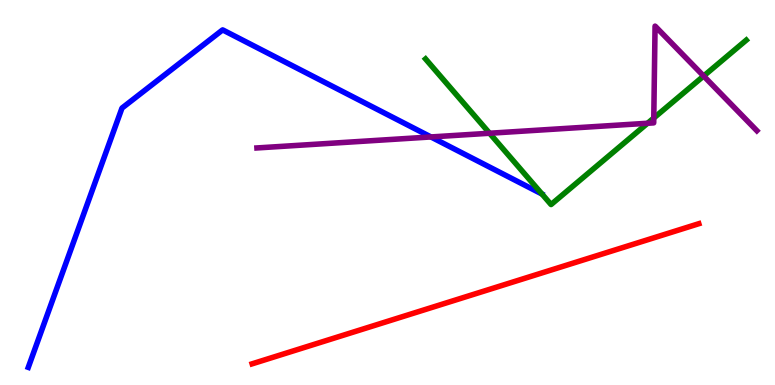[{'lines': ['blue', 'red'], 'intersections': []}, {'lines': ['green', 'red'], 'intersections': []}, {'lines': ['purple', 'red'], 'intersections': []}, {'lines': ['blue', 'green'], 'intersections': []}, {'lines': ['blue', 'purple'], 'intersections': [{'x': 5.56, 'y': 6.44}]}, {'lines': ['green', 'purple'], 'intersections': [{'x': 6.32, 'y': 6.54}, {'x': 8.36, 'y': 6.8}, {'x': 8.44, 'y': 6.93}, {'x': 9.08, 'y': 8.03}]}]